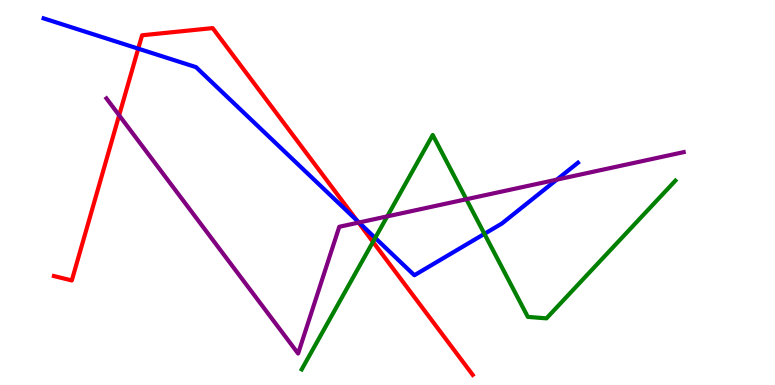[{'lines': ['blue', 'red'], 'intersections': [{'x': 1.78, 'y': 8.74}, {'x': 4.61, 'y': 4.27}]}, {'lines': ['green', 'red'], 'intersections': [{'x': 4.81, 'y': 3.72}]}, {'lines': ['purple', 'red'], 'intersections': [{'x': 1.54, 'y': 7.01}, {'x': 4.63, 'y': 4.22}]}, {'lines': ['blue', 'green'], 'intersections': [{'x': 4.84, 'y': 3.82}, {'x': 6.25, 'y': 3.93}]}, {'lines': ['blue', 'purple'], 'intersections': [{'x': 4.63, 'y': 4.22}, {'x': 7.18, 'y': 5.33}]}, {'lines': ['green', 'purple'], 'intersections': [{'x': 5.0, 'y': 4.38}, {'x': 6.02, 'y': 4.82}]}]